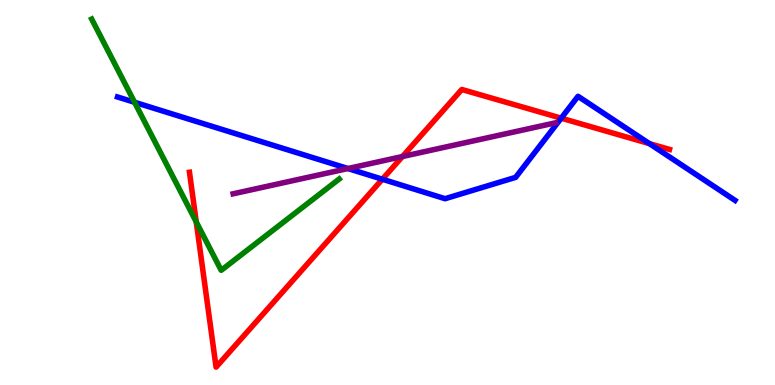[{'lines': ['blue', 'red'], 'intersections': [{'x': 4.93, 'y': 5.34}, {'x': 7.24, 'y': 6.93}, {'x': 8.38, 'y': 6.27}]}, {'lines': ['green', 'red'], 'intersections': [{'x': 2.53, 'y': 4.24}]}, {'lines': ['purple', 'red'], 'intersections': [{'x': 5.19, 'y': 5.93}]}, {'lines': ['blue', 'green'], 'intersections': [{'x': 1.74, 'y': 7.34}]}, {'lines': ['blue', 'purple'], 'intersections': [{'x': 4.49, 'y': 5.62}]}, {'lines': ['green', 'purple'], 'intersections': []}]